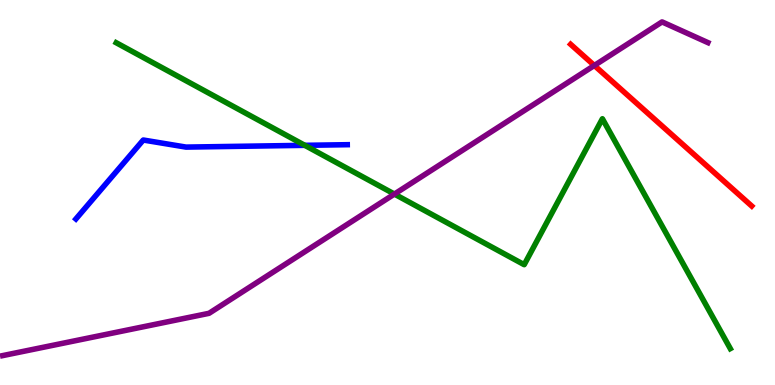[{'lines': ['blue', 'red'], 'intersections': []}, {'lines': ['green', 'red'], 'intersections': []}, {'lines': ['purple', 'red'], 'intersections': [{'x': 7.67, 'y': 8.3}]}, {'lines': ['blue', 'green'], 'intersections': [{'x': 3.93, 'y': 6.23}]}, {'lines': ['blue', 'purple'], 'intersections': []}, {'lines': ['green', 'purple'], 'intersections': [{'x': 5.09, 'y': 4.96}]}]